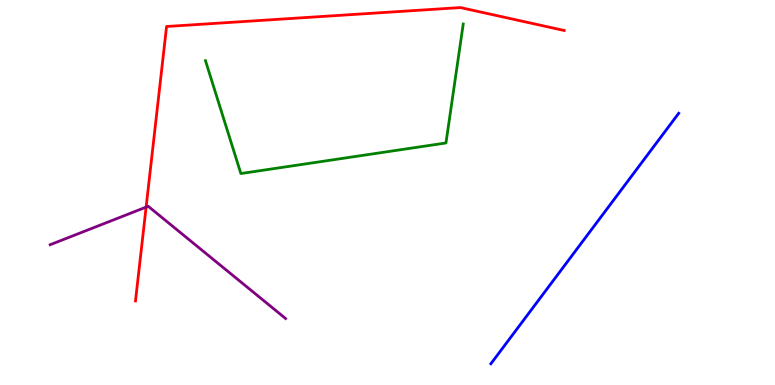[{'lines': ['blue', 'red'], 'intersections': []}, {'lines': ['green', 'red'], 'intersections': []}, {'lines': ['purple', 'red'], 'intersections': [{'x': 1.89, 'y': 4.62}]}, {'lines': ['blue', 'green'], 'intersections': []}, {'lines': ['blue', 'purple'], 'intersections': []}, {'lines': ['green', 'purple'], 'intersections': []}]